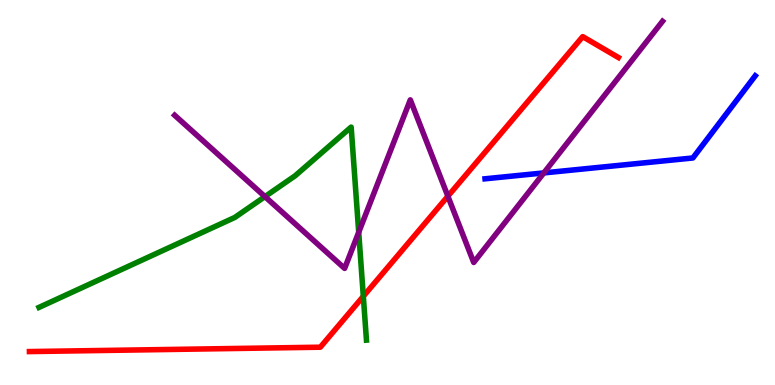[{'lines': ['blue', 'red'], 'intersections': []}, {'lines': ['green', 'red'], 'intersections': [{'x': 4.69, 'y': 2.3}]}, {'lines': ['purple', 'red'], 'intersections': [{'x': 5.78, 'y': 4.9}]}, {'lines': ['blue', 'green'], 'intersections': []}, {'lines': ['blue', 'purple'], 'intersections': [{'x': 7.02, 'y': 5.51}]}, {'lines': ['green', 'purple'], 'intersections': [{'x': 3.42, 'y': 4.89}, {'x': 4.63, 'y': 3.97}]}]